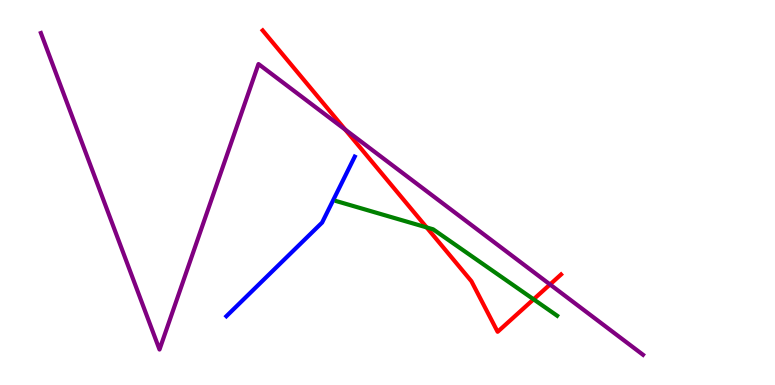[{'lines': ['blue', 'red'], 'intersections': []}, {'lines': ['green', 'red'], 'intersections': [{'x': 5.5, 'y': 4.09}, {'x': 6.89, 'y': 2.23}]}, {'lines': ['purple', 'red'], 'intersections': [{'x': 4.45, 'y': 6.63}, {'x': 7.1, 'y': 2.61}]}, {'lines': ['blue', 'green'], 'intersections': []}, {'lines': ['blue', 'purple'], 'intersections': []}, {'lines': ['green', 'purple'], 'intersections': []}]